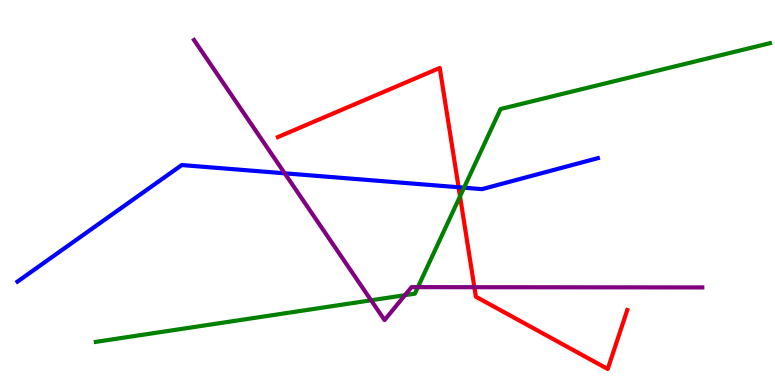[{'lines': ['blue', 'red'], 'intersections': [{'x': 5.92, 'y': 5.14}]}, {'lines': ['green', 'red'], 'intersections': [{'x': 5.94, 'y': 4.9}]}, {'lines': ['purple', 'red'], 'intersections': [{'x': 6.12, 'y': 2.54}]}, {'lines': ['blue', 'green'], 'intersections': [{'x': 5.99, 'y': 5.12}]}, {'lines': ['blue', 'purple'], 'intersections': [{'x': 3.67, 'y': 5.5}]}, {'lines': ['green', 'purple'], 'intersections': [{'x': 4.79, 'y': 2.2}, {'x': 5.23, 'y': 2.33}, {'x': 5.39, 'y': 2.54}]}]